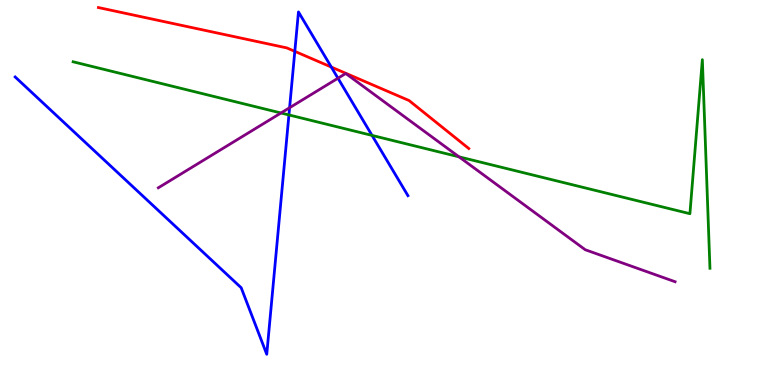[{'lines': ['blue', 'red'], 'intersections': [{'x': 3.8, 'y': 8.67}, {'x': 4.27, 'y': 8.26}]}, {'lines': ['green', 'red'], 'intersections': []}, {'lines': ['purple', 'red'], 'intersections': []}, {'lines': ['blue', 'green'], 'intersections': [{'x': 3.73, 'y': 7.01}, {'x': 4.8, 'y': 6.48}]}, {'lines': ['blue', 'purple'], 'intersections': [{'x': 3.74, 'y': 7.2}, {'x': 4.36, 'y': 7.97}]}, {'lines': ['green', 'purple'], 'intersections': [{'x': 3.63, 'y': 7.07}, {'x': 5.92, 'y': 5.93}]}]